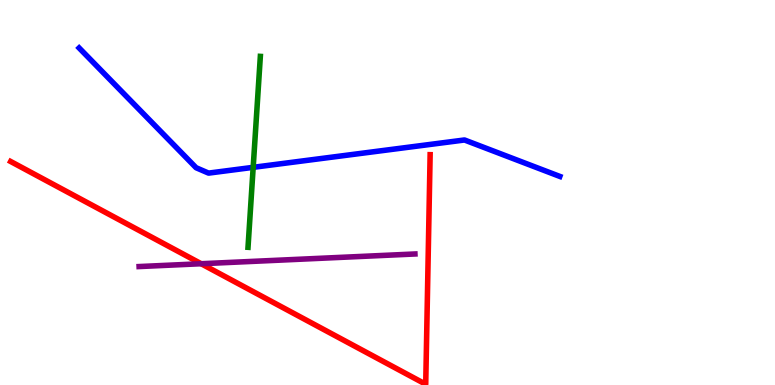[{'lines': ['blue', 'red'], 'intersections': []}, {'lines': ['green', 'red'], 'intersections': []}, {'lines': ['purple', 'red'], 'intersections': [{'x': 2.6, 'y': 3.15}]}, {'lines': ['blue', 'green'], 'intersections': [{'x': 3.27, 'y': 5.65}]}, {'lines': ['blue', 'purple'], 'intersections': []}, {'lines': ['green', 'purple'], 'intersections': []}]